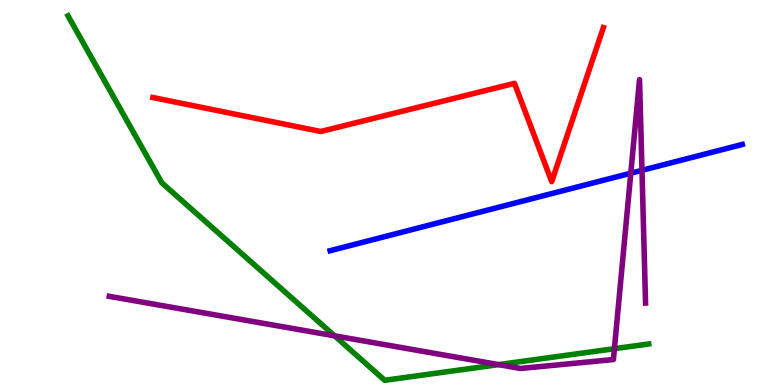[{'lines': ['blue', 'red'], 'intersections': []}, {'lines': ['green', 'red'], 'intersections': []}, {'lines': ['purple', 'red'], 'intersections': []}, {'lines': ['blue', 'green'], 'intersections': []}, {'lines': ['blue', 'purple'], 'intersections': [{'x': 8.14, 'y': 5.5}, {'x': 8.28, 'y': 5.58}]}, {'lines': ['green', 'purple'], 'intersections': [{'x': 4.32, 'y': 1.28}, {'x': 6.43, 'y': 0.529}, {'x': 7.93, 'y': 0.943}]}]